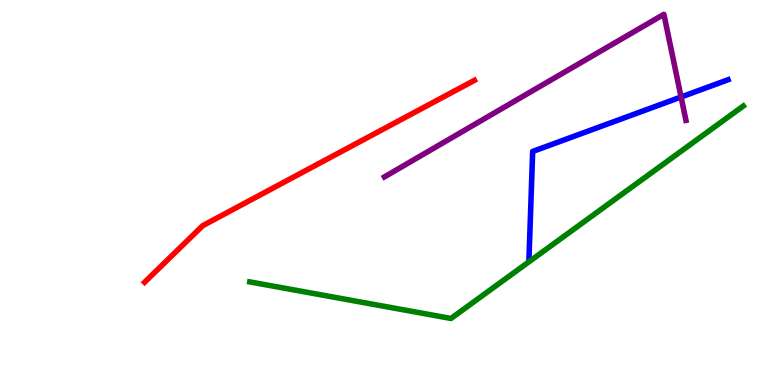[{'lines': ['blue', 'red'], 'intersections': []}, {'lines': ['green', 'red'], 'intersections': []}, {'lines': ['purple', 'red'], 'intersections': []}, {'lines': ['blue', 'green'], 'intersections': []}, {'lines': ['blue', 'purple'], 'intersections': [{'x': 8.79, 'y': 7.48}]}, {'lines': ['green', 'purple'], 'intersections': []}]